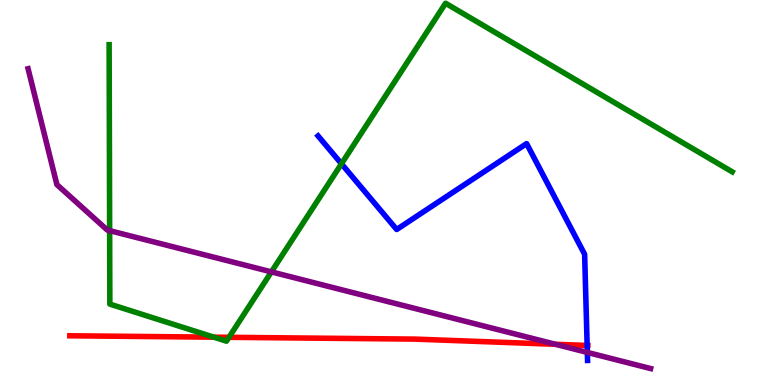[{'lines': ['blue', 'red'], 'intersections': [{'x': 7.58, 'y': 1.03}]}, {'lines': ['green', 'red'], 'intersections': [{'x': 2.76, 'y': 1.24}, {'x': 2.95, 'y': 1.24}]}, {'lines': ['purple', 'red'], 'intersections': [{'x': 7.17, 'y': 1.06}]}, {'lines': ['blue', 'green'], 'intersections': [{'x': 4.41, 'y': 5.75}]}, {'lines': ['blue', 'purple'], 'intersections': [{'x': 7.58, 'y': 0.846}]}, {'lines': ['green', 'purple'], 'intersections': [{'x': 1.41, 'y': 4.01}, {'x': 3.5, 'y': 2.94}]}]